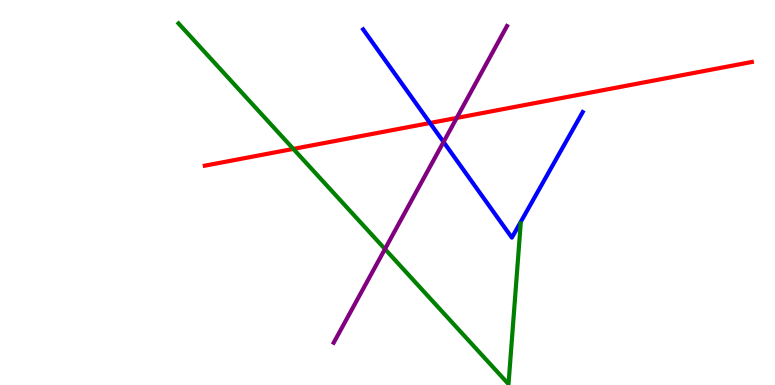[{'lines': ['blue', 'red'], 'intersections': [{'x': 5.55, 'y': 6.81}]}, {'lines': ['green', 'red'], 'intersections': [{'x': 3.79, 'y': 6.13}]}, {'lines': ['purple', 'red'], 'intersections': [{'x': 5.89, 'y': 6.94}]}, {'lines': ['blue', 'green'], 'intersections': []}, {'lines': ['blue', 'purple'], 'intersections': [{'x': 5.72, 'y': 6.31}]}, {'lines': ['green', 'purple'], 'intersections': [{'x': 4.97, 'y': 3.53}]}]